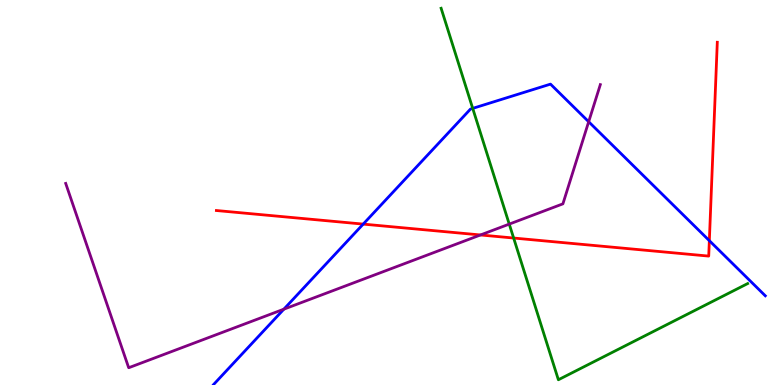[{'lines': ['blue', 'red'], 'intersections': [{'x': 4.69, 'y': 4.18}, {'x': 9.15, 'y': 3.75}]}, {'lines': ['green', 'red'], 'intersections': [{'x': 6.63, 'y': 3.82}]}, {'lines': ['purple', 'red'], 'intersections': [{'x': 6.2, 'y': 3.9}]}, {'lines': ['blue', 'green'], 'intersections': [{'x': 6.1, 'y': 7.18}]}, {'lines': ['blue', 'purple'], 'intersections': [{'x': 3.66, 'y': 1.97}, {'x': 7.6, 'y': 6.84}]}, {'lines': ['green', 'purple'], 'intersections': [{'x': 6.57, 'y': 4.18}]}]